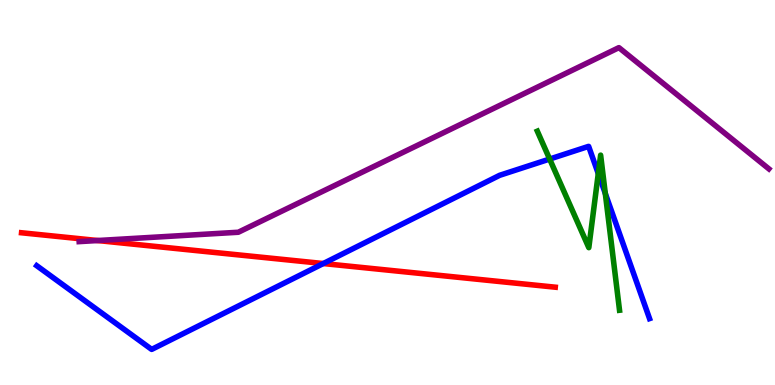[{'lines': ['blue', 'red'], 'intersections': [{'x': 4.17, 'y': 3.15}]}, {'lines': ['green', 'red'], 'intersections': []}, {'lines': ['purple', 'red'], 'intersections': [{'x': 1.26, 'y': 3.75}]}, {'lines': ['blue', 'green'], 'intersections': [{'x': 7.09, 'y': 5.87}, {'x': 7.72, 'y': 5.49}, {'x': 7.81, 'y': 4.97}]}, {'lines': ['blue', 'purple'], 'intersections': []}, {'lines': ['green', 'purple'], 'intersections': []}]